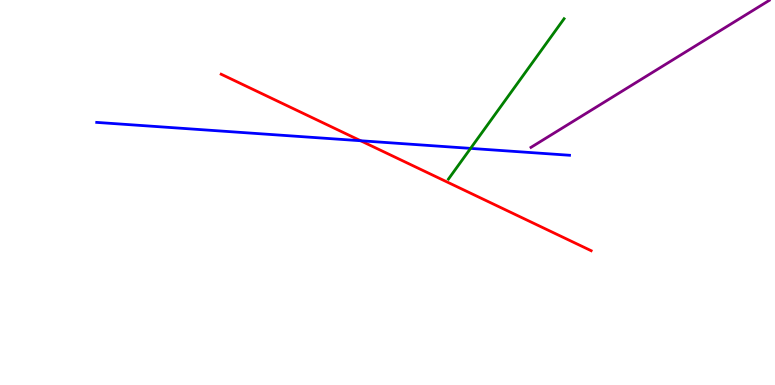[{'lines': ['blue', 'red'], 'intersections': [{'x': 4.65, 'y': 6.34}]}, {'lines': ['green', 'red'], 'intersections': []}, {'lines': ['purple', 'red'], 'intersections': []}, {'lines': ['blue', 'green'], 'intersections': [{'x': 6.07, 'y': 6.15}]}, {'lines': ['blue', 'purple'], 'intersections': []}, {'lines': ['green', 'purple'], 'intersections': []}]